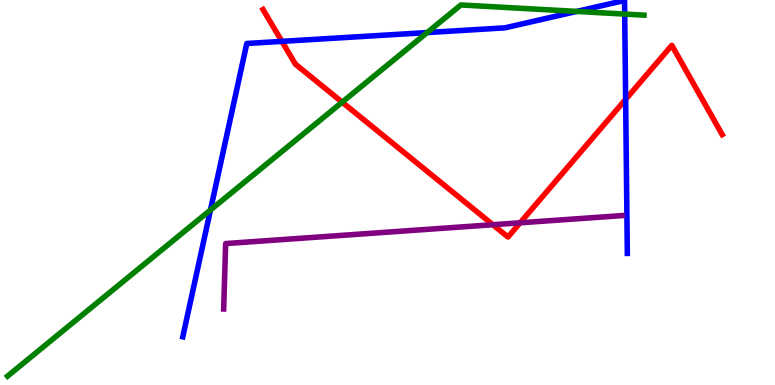[{'lines': ['blue', 'red'], 'intersections': [{'x': 3.64, 'y': 8.93}, {'x': 8.07, 'y': 7.42}]}, {'lines': ['green', 'red'], 'intersections': [{'x': 4.41, 'y': 7.35}]}, {'lines': ['purple', 'red'], 'intersections': [{'x': 6.36, 'y': 4.16}, {'x': 6.71, 'y': 4.21}]}, {'lines': ['blue', 'green'], 'intersections': [{'x': 2.72, 'y': 4.55}, {'x': 5.51, 'y': 9.15}, {'x': 7.44, 'y': 9.7}, {'x': 8.06, 'y': 9.63}]}, {'lines': ['blue', 'purple'], 'intersections': []}, {'lines': ['green', 'purple'], 'intersections': []}]